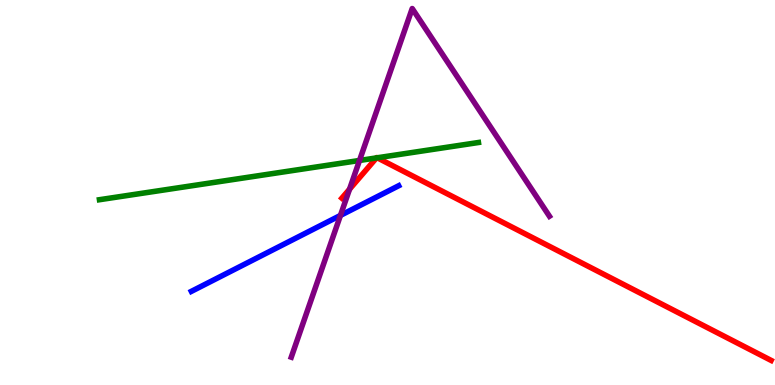[{'lines': ['blue', 'red'], 'intersections': []}, {'lines': ['green', 'red'], 'intersections': [{'x': 4.86, 'y': 5.9}, {'x': 4.87, 'y': 5.9}]}, {'lines': ['purple', 'red'], 'intersections': [{'x': 4.51, 'y': 5.09}]}, {'lines': ['blue', 'green'], 'intersections': []}, {'lines': ['blue', 'purple'], 'intersections': [{'x': 4.39, 'y': 4.4}]}, {'lines': ['green', 'purple'], 'intersections': [{'x': 4.64, 'y': 5.83}]}]